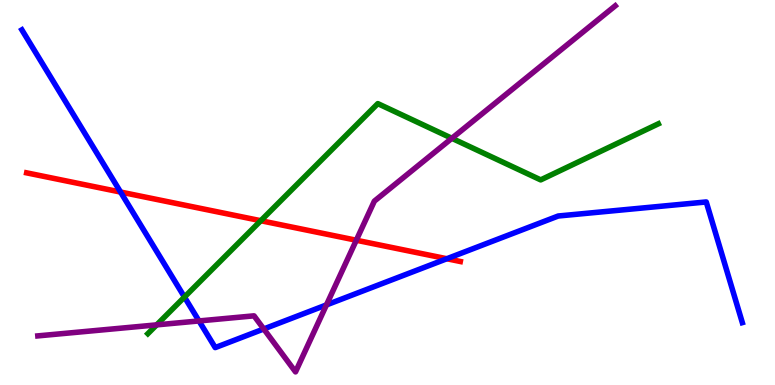[{'lines': ['blue', 'red'], 'intersections': [{'x': 1.56, 'y': 5.01}, {'x': 5.77, 'y': 3.28}]}, {'lines': ['green', 'red'], 'intersections': [{'x': 3.36, 'y': 4.27}]}, {'lines': ['purple', 'red'], 'intersections': [{'x': 4.6, 'y': 3.76}]}, {'lines': ['blue', 'green'], 'intersections': [{'x': 2.38, 'y': 2.28}]}, {'lines': ['blue', 'purple'], 'intersections': [{'x': 2.57, 'y': 1.66}, {'x': 3.4, 'y': 1.46}, {'x': 4.21, 'y': 2.08}]}, {'lines': ['green', 'purple'], 'intersections': [{'x': 2.02, 'y': 1.56}, {'x': 5.83, 'y': 6.41}]}]